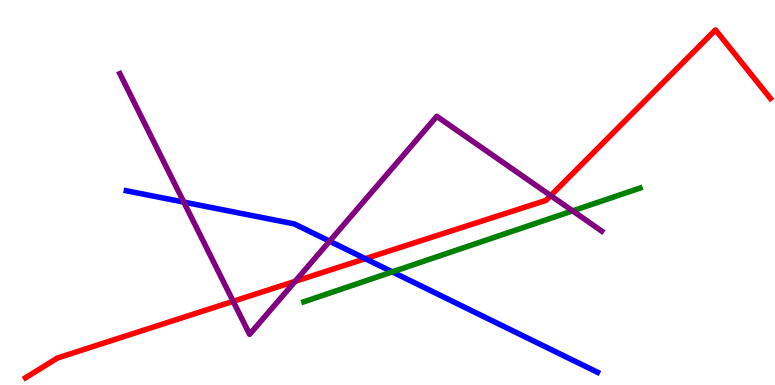[{'lines': ['blue', 'red'], 'intersections': [{'x': 4.71, 'y': 3.28}]}, {'lines': ['green', 'red'], 'intersections': []}, {'lines': ['purple', 'red'], 'intersections': [{'x': 3.01, 'y': 2.17}, {'x': 3.81, 'y': 2.69}, {'x': 7.11, 'y': 4.92}]}, {'lines': ['blue', 'green'], 'intersections': [{'x': 5.06, 'y': 2.94}]}, {'lines': ['blue', 'purple'], 'intersections': [{'x': 2.37, 'y': 4.75}, {'x': 4.25, 'y': 3.74}]}, {'lines': ['green', 'purple'], 'intersections': [{'x': 7.39, 'y': 4.52}]}]